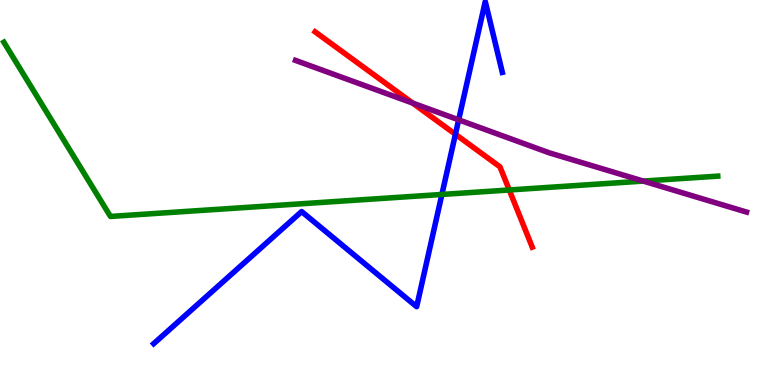[{'lines': ['blue', 'red'], 'intersections': [{'x': 5.88, 'y': 6.51}]}, {'lines': ['green', 'red'], 'intersections': [{'x': 6.57, 'y': 5.07}]}, {'lines': ['purple', 'red'], 'intersections': [{'x': 5.32, 'y': 7.32}]}, {'lines': ['blue', 'green'], 'intersections': [{'x': 5.7, 'y': 4.95}]}, {'lines': ['blue', 'purple'], 'intersections': [{'x': 5.92, 'y': 6.89}]}, {'lines': ['green', 'purple'], 'intersections': [{'x': 8.3, 'y': 5.3}]}]